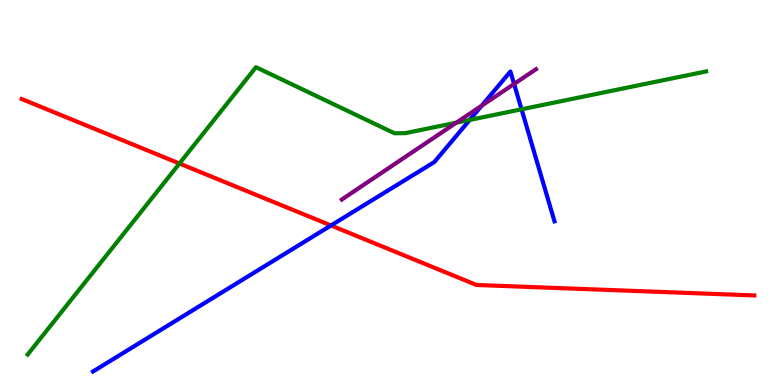[{'lines': ['blue', 'red'], 'intersections': [{'x': 4.27, 'y': 4.14}]}, {'lines': ['green', 'red'], 'intersections': [{'x': 2.32, 'y': 5.75}]}, {'lines': ['purple', 'red'], 'intersections': []}, {'lines': ['blue', 'green'], 'intersections': [{'x': 6.06, 'y': 6.88}, {'x': 6.73, 'y': 7.16}]}, {'lines': ['blue', 'purple'], 'intersections': [{'x': 6.22, 'y': 7.26}, {'x': 6.63, 'y': 7.82}]}, {'lines': ['green', 'purple'], 'intersections': [{'x': 5.89, 'y': 6.81}]}]